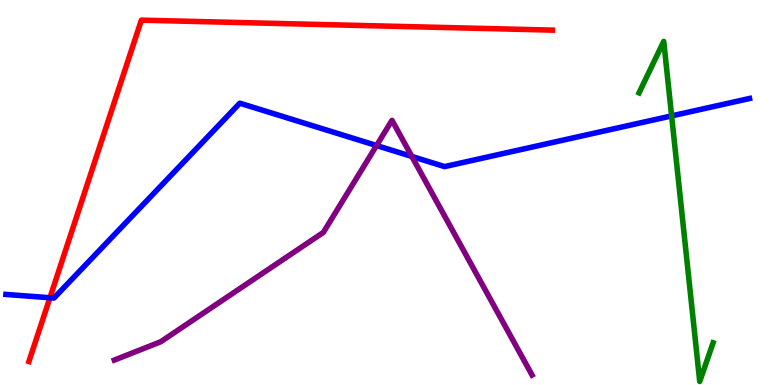[{'lines': ['blue', 'red'], 'intersections': [{'x': 0.644, 'y': 2.27}]}, {'lines': ['green', 'red'], 'intersections': []}, {'lines': ['purple', 'red'], 'intersections': []}, {'lines': ['blue', 'green'], 'intersections': [{'x': 8.67, 'y': 6.99}]}, {'lines': ['blue', 'purple'], 'intersections': [{'x': 4.86, 'y': 6.22}, {'x': 5.31, 'y': 5.94}]}, {'lines': ['green', 'purple'], 'intersections': []}]